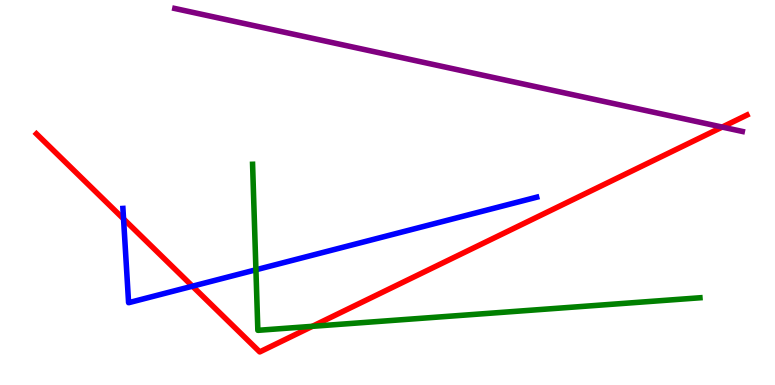[{'lines': ['blue', 'red'], 'intersections': [{'x': 1.59, 'y': 4.31}, {'x': 2.48, 'y': 2.57}]}, {'lines': ['green', 'red'], 'intersections': [{'x': 4.03, 'y': 1.52}]}, {'lines': ['purple', 'red'], 'intersections': [{'x': 9.32, 'y': 6.7}]}, {'lines': ['blue', 'green'], 'intersections': [{'x': 3.3, 'y': 2.99}]}, {'lines': ['blue', 'purple'], 'intersections': []}, {'lines': ['green', 'purple'], 'intersections': []}]